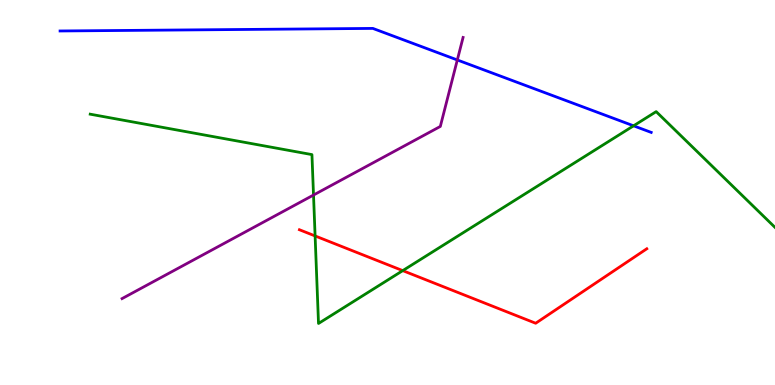[{'lines': ['blue', 'red'], 'intersections': []}, {'lines': ['green', 'red'], 'intersections': [{'x': 4.07, 'y': 3.87}, {'x': 5.2, 'y': 2.97}]}, {'lines': ['purple', 'red'], 'intersections': []}, {'lines': ['blue', 'green'], 'intersections': [{'x': 8.18, 'y': 6.73}]}, {'lines': ['blue', 'purple'], 'intersections': [{'x': 5.9, 'y': 8.44}]}, {'lines': ['green', 'purple'], 'intersections': [{'x': 4.05, 'y': 4.93}]}]